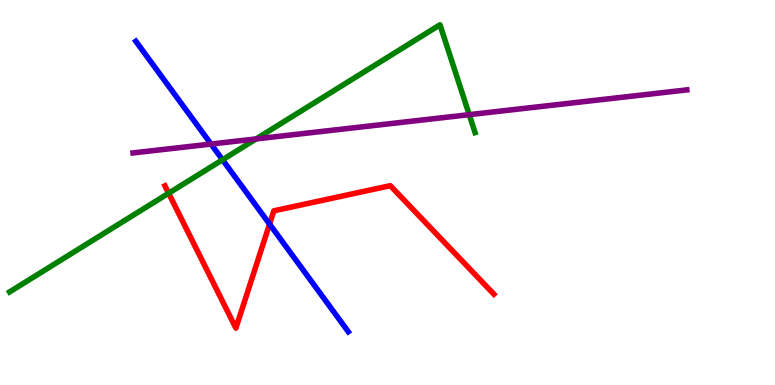[{'lines': ['blue', 'red'], 'intersections': [{'x': 3.48, 'y': 4.18}]}, {'lines': ['green', 'red'], 'intersections': [{'x': 2.18, 'y': 4.98}]}, {'lines': ['purple', 'red'], 'intersections': []}, {'lines': ['blue', 'green'], 'intersections': [{'x': 2.87, 'y': 5.85}]}, {'lines': ['blue', 'purple'], 'intersections': [{'x': 2.72, 'y': 6.26}]}, {'lines': ['green', 'purple'], 'intersections': [{'x': 3.3, 'y': 6.39}, {'x': 6.05, 'y': 7.02}]}]